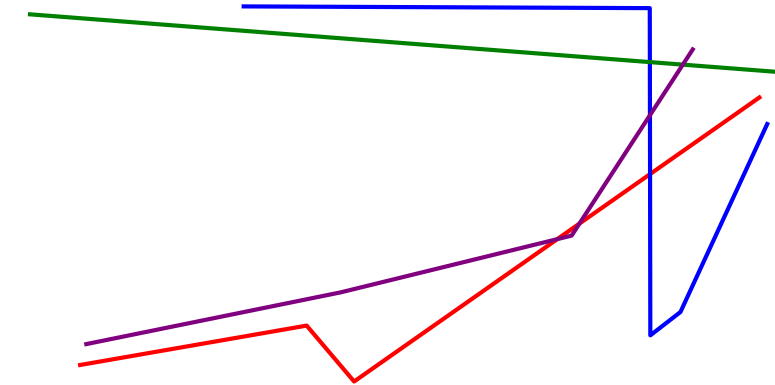[{'lines': ['blue', 'red'], 'intersections': [{'x': 8.39, 'y': 5.48}]}, {'lines': ['green', 'red'], 'intersections': []}, {'lines': ['purple', 'red'], 'intersections': [{'x': 7.19, 'y': 3.79}, {'x': 7.48, 'y': 4.19}]}, {'lines': ['blue', 'green'], 'intersections': [{'x': 8.39, 'y': 8.39}]}, {'lines': ['blue', 'purple'], 'intersections': [{'x': 8.39, 'y': 7.01}]}, {'lines': ['green', 'purple'], 'intersections': [{'x': 8.81, 'y': 8.32}]}]